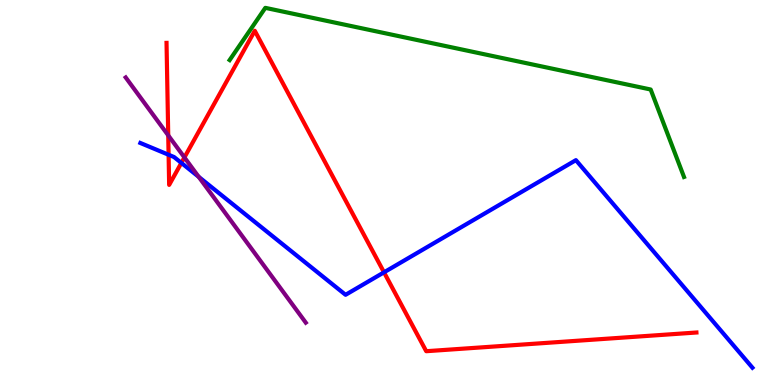[{'lines': ['blue', 'red'], 'intersections': [{'x': 2.18, 'y': 5.98}, {'x': 2.34, 'y': 5.77}, {'x': 4.96, 'y': 2.93}]}, {'lines': ['green', 'red'], 'intersections': []}, {'lines': ['purple', 'red'], 'intersections': [{'x': 2.17, 'y': 6.48}, {'x': 2.38, 'y': 5.91}]}, {'lines': ['blue', 'green'], 'intersections': []}, {'lines': ['blue', 'purple'], 'intersections': [{'x': 2.56, 'y': 5.41}]}, {'lines': ['green', 'purple'], 'intersections': []}]